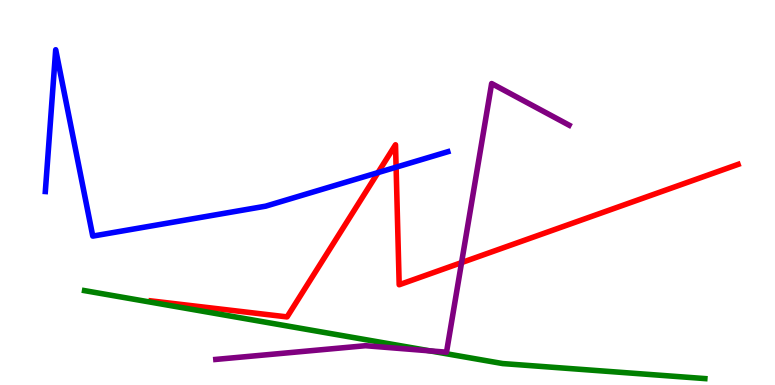[{'lines': ['blue', 'red'], 'intersections': [{'x': 4.88, 'y': 5.52}, {'x': 5.11, 'y': 5.66}]}, {'lines': ['green', 'red'], 'intersections': []}, {'lines': ['purple', 'red'], 'intersections': [{'x': 5.96, 'y': 3.18}]}, {'lines': ['blue', 'green'], 'intersections': []}, {'lines': ['blue', 'purple'], 'intersections': []}, {'lines': ['green', 'purple'], 'intersections': [{'x': 5.55, 'y': 0.887}]}]